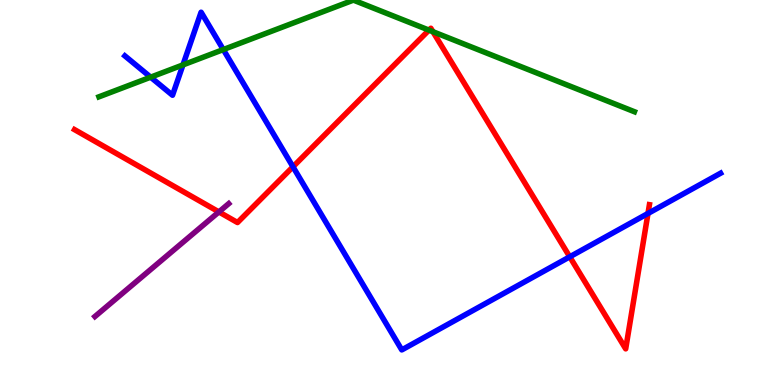[{'lines': ['blue', 'red'], 'intersections': [{'x': 3.78, 'y': 5.67}, {'x': 7.35, 'y': 3.33}, {'x': 8.36, 'y': 4.46}]}, {'lines': ['green', 'red'], 'intersections': [{'x': 5.54, 'y': 9.22}, {'x': 5.59, 'y': 9.18}]}, {'lines': ['purple', 'red'], 'intersections': [{'x': 2.82, 'y': 4.5}]}, {'lines': ['blue', 'green'], 'intersections': [{'x': 1.94, 'y': 8.0}, {'x': 2.36, 'y': 8.31}, {'x': 2.88, 'y': 8.71}]}, {'lines': ['blue', 'purple'], 'intersections': []}, {'lines': ['green', 'purple'], 'intersections': []}]